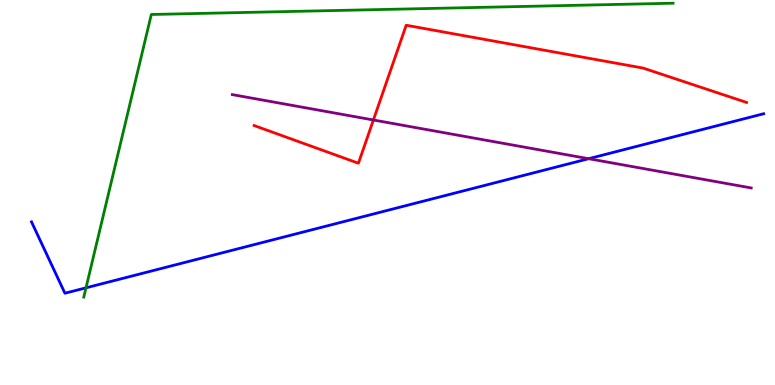[{'lines': ['blue', 'red'], 'intersections': []}, {'lines': ['green', 'red'], 'intersections': []}, {'lines': ['purple', 'red'], 'intersections': [{'x': 4.82, 'y': 6.88}]}, {'lines': ['blue', 'green'], 'intersections': [{'x': 1.11, 'y': 2.52}]}, {'lines': ['blue', 'purple'], 'intersections': [{'x': 7.6, 'y': 5.88}]}, {'lines': ['green', 'purple'], 'intersections': []}]